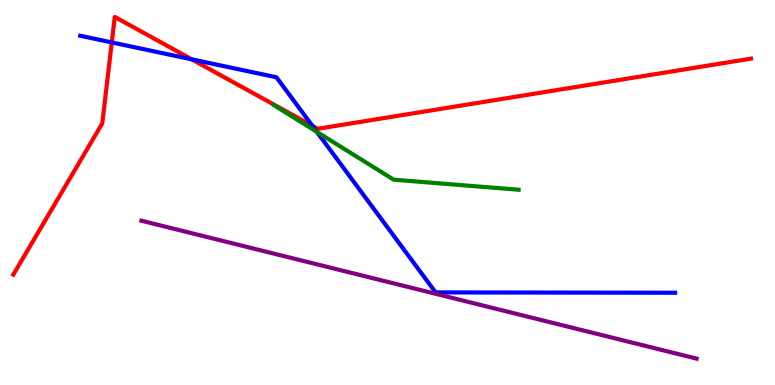[{'lines': ['blue', 'red'], 'intersections': [{'x': 1.44, 'y': 8.9}, {'x': 2.47, 'y': 8.46}, {'x': 4.03, 'y': 6.73}]}, {'lines': ['green', 'red'], 'intersections': []}, {'lines': ['purple', 'red'], 'intersections': []}, {'lines': ['blue', 'green'], 'intersections': [{'x': 4.09, 'y': 6.57}]}, {'lines': ['blue', 'purple'], 'intersections': []}, {'lines': ['green', 'purple'], 'intersections': []}]